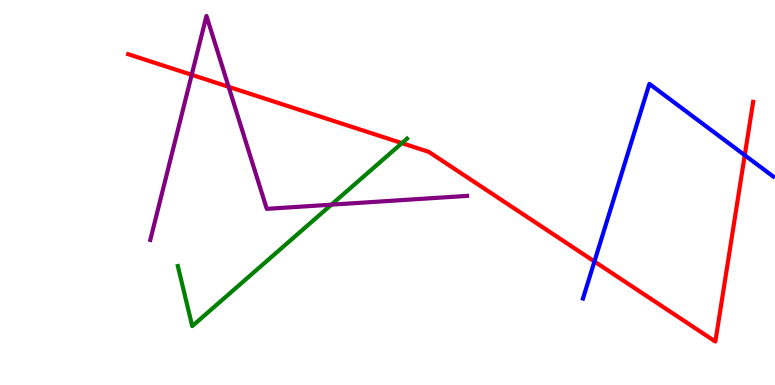[{'lines': ['blue', 'red'], 'intersections': [{'x': 7.67, 'y': 3.21}, {'x': 9.61, 'y': 5.97}]}, {'lines': ['green', 'red'], 'intersections': [{'x': 5.19, 'y': 6.28}]}, {'lines': ['purple', 'red'], 'intersections': [{'x': 2.47, 'y': 8.06}, {'x': 2.95, 'y': 7.74}]}, {'lines': ['blue', 'green'], 'intersections': []}, {'lines': ['blue', 'purple'], 'intersections': []}, {'lines': ['green', 'purple'], 'intersections': [{'x': 4.28, 'y': 4.68}]}]